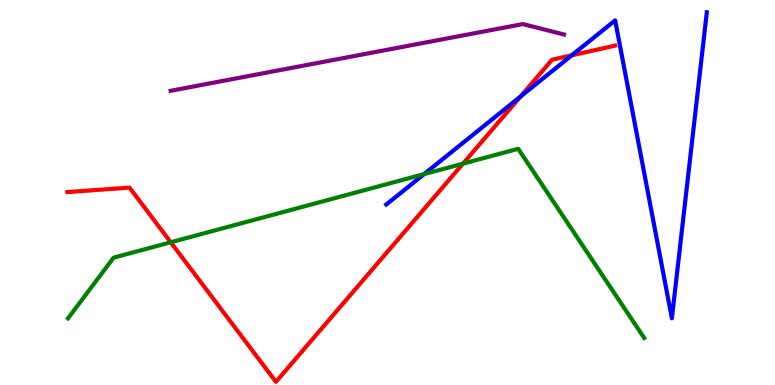[{'lines': ['blue', 'red'], 'intersections': [{'x': 6.72, 'y': 7.49}, {'x': 7.38, 'y': 8.56}]}, {'lines': ['green', 'red'], 'intersections': [{'x': 2.2, 'y': 3.71}, {'x': 5.97, 'y': 5.75}]}, {'lines': ['purple', 'red'], 'intersections': []}, {'lines': ['blue', 'green'], 'intersections': [{'x': 5.47, 'y': 5.48}]}, {'lines': ['blue', 'purple'], 'intersections': []}, {'lines': ['green', 'purple'], 'intersections': []}]